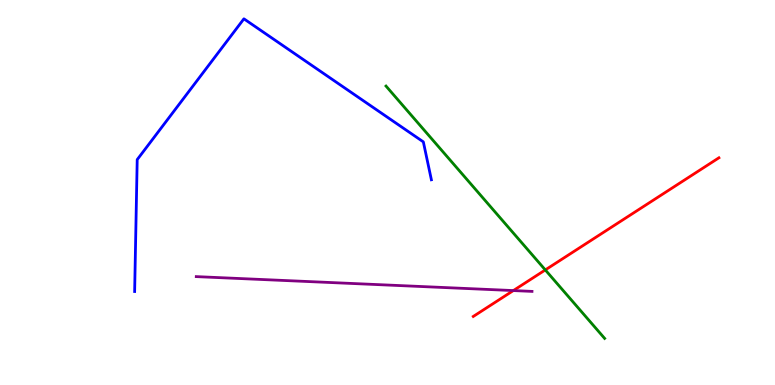[{'lines': ['blue', 'red'], 'intersections': []}, {'lines': ['green', 'red'], 'intersections': [{'x': 7.04, 'y': 2.99}]}, {'lines': ['purple', 'red'], 'intersections': [{'x': 6.62, 'y': 2.45}]}, {'lines': ['blue', 'green'], 'intersections': []}, {'lines': ['blue', 'purple'], 'intersections': []}, {'lines': ['green', 'purple'], 'intersections': []}]